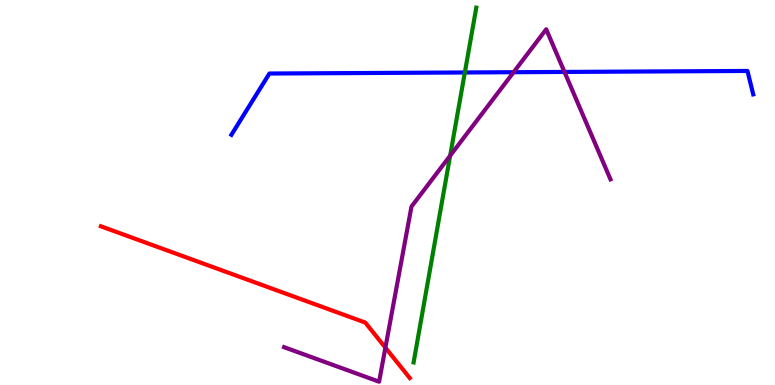[{'lines': ['blue', 'red'], 'intersections': []}, {'lines': ['green', 'red'], 'intersections': []}, {'lines': ['purple', 'red'], 'intersections': [{'x': 4.97, 'y': 0.97}]}, {'lines': ['blue', 'green'], 'intersections': [{'x': 6.0, 'y': 8.12}]}, {'lines': ['blue', 'purple'], 'intersections': [{'x': 6.63, 'y': 8.12}, {'x': 7.28, 'y': 8.13}]}, {'lines': ['green', 'purple'], 'intersections': [{'x': 5.81, 'y': 5.96}]}]